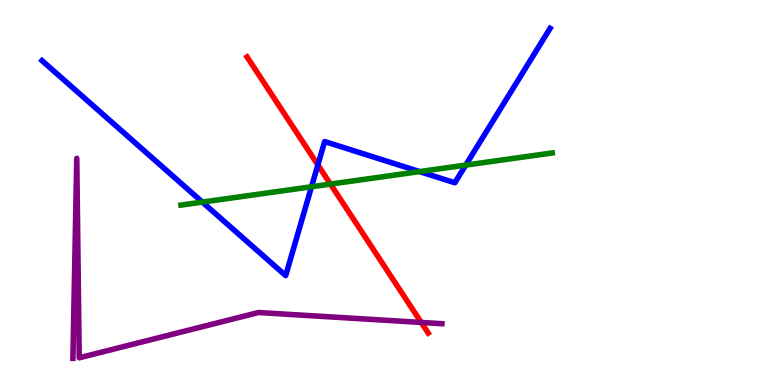[{'lines': ['blue', 'red'], 'intersections': [{'x': 4.1, 'y': 5.72}]}, {'lines': ['green', 'red'], 'intersections': [{'x': 4.26, 'y': 5.22}]}, {'lines': ['purple', 'red'], 'intersections': [{'x': 5.44, 'y': 1.62}]}, {'lines': ['blue', 'green'], 'intersections': [{'x': 2.61, 'y': 4.75}, {'x': 4.02, 'y': 5.15}, {'x': 5.41, 'y': 5.54}, {'x': 6.01, 'y': 5.71}]}, {'lines': ['blue', 'purple'], 'intersections': []}, {'lines': ['green', 'purple'], 'intersections': []}]